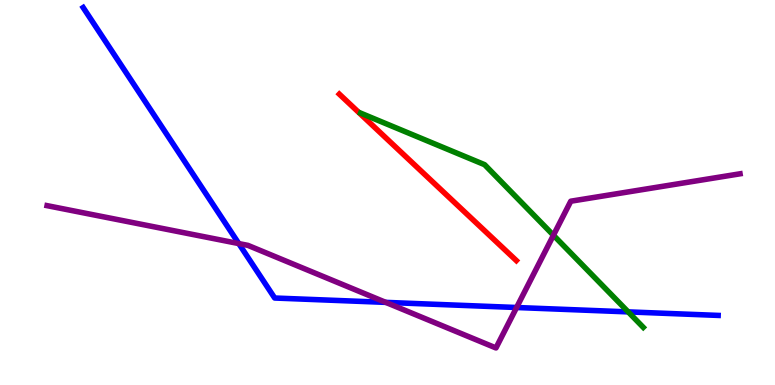[{'lines': ['blue', 'red'], 'intersections': []}, {'lines': ['green', 'red'], 'intersections': []}, {'lines': ['purple', 'red'], 'intersections': []}, {'lines': ['blue', 'green'], 'intersections': [{'x': 8.11, 'y': 1.9}]}, {'lines': ['blue', 'purple'], 'intersections': [{'x': 3.08, 'y': 3.67}, {'x': 4.98, 'y': 2.15}, {'x': 6.67, 'y': 2.01}]}, {'lines': ['green', 'purple'], 'intersections': [{'x': 7.14, 'y': 3.89}]}]